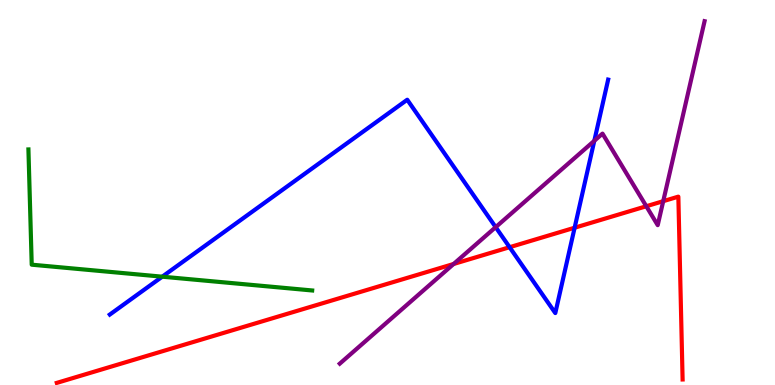[{'lines': ['blue', 'red'], 'intersections': [{'x': 6.58, 'y': 3.58}, {'x': 7.41, 'y': 4.09}]}, {'lines': ['green', 'red'], 'intersections': []}, {'lines': ['purple', 'red'], 'intersections': [{'x': 5.85, 'y': 3.14}, {'x': 8.34, 'y': 4.64}, {'x': 8.56, 'y': 4.77}]}, {'lines': ['blue', 'green'], 'intersections': [{'x': 2.09, 'y': 2.81}]}, {'lines': ['blue', 'purple'], 'intersections': [{'x': 6.4, 'y': 4.1}, {'x': 7.67, 'y': 6.34}]}, {'lines': ['green', 'purple'], 'intersections': []}]